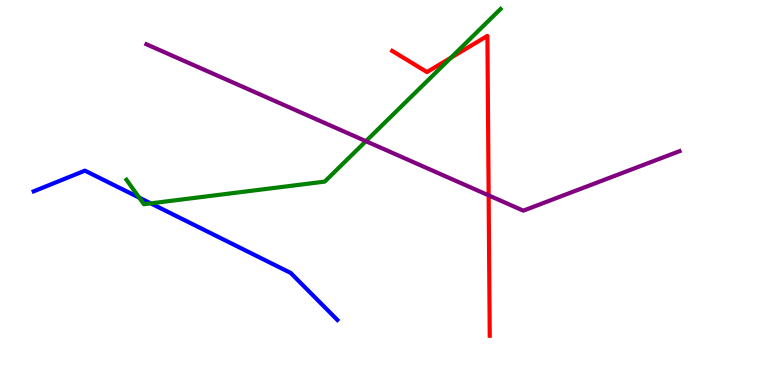[{'lines': ['blue', 'red'], 'intersections': []}, {'lines': ['green', 'red'], 'intersections': [{'x': 5.82, 'y': 8.5}]}, {'lines': ['purple', 'red'], 'intersections': [{'x': 6.31, 'y': 4.93}]}, {'lines': ['blue', 'green'], 'intersections': [{'x': 1.8, 'y': 4.87}, {'x': 1.95, 'y': 4.72}]}, {'lines': ['blue', 'purple'], 'intersections': []}, {'lines': ['green', 'purple'], 'intersections': [{'x': 4.72, 'y': 6.33}]}]